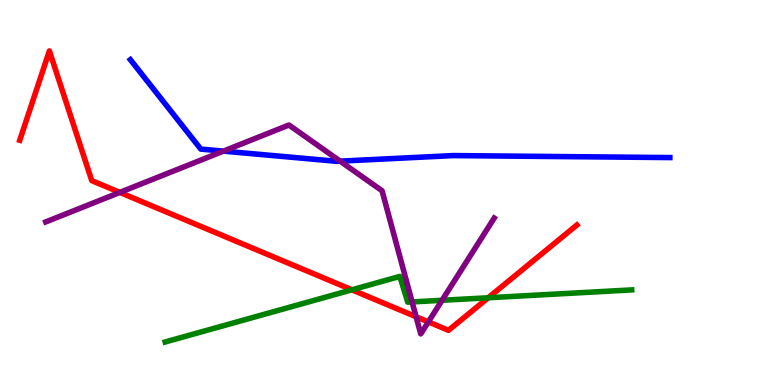[{'lines': ['blue', 'red'], 'intersections': []}, {'lines': ['green', 'red'], 'intersections': [{'x': 4.54, 'y': 2.47}, {'x': 6.3, 'y': 2.27}]}, {'lines': ['purple', 'red'], 'intersections': [{'x': 1.55, 'y': 5.0}, {'x': 5.37, 'y': 1.77}, {'x': 5.53, 'y': 1.64}]}, {'lines': ['blue', 'green'], 'intersections': []}, {'lines': ['blue', 'purple'], 'intersections': [{'x': 2.88, 'y': 6.07}, {'x': 4.39, 'y': 5.81}]}, {'lines': ['green', 'purple'], 'intersections': [{'x': 5.32, 'y': 2.16}, {'x': 5.7, 'y': 2.2}]}]